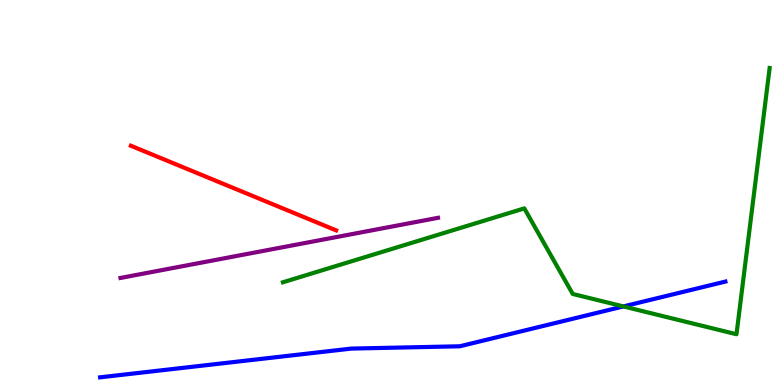[{'lines': ['blue', 'red'], 'intersections': []}, {'lines': ['green', 'red'], 'intersections': []}, {'lines': ['purple', 'red'], 'intersections': []}, {'lines': ['blue', 'green'], 'intersections': [{'x': 8.04, 'y': 2.04}]}, {'lines': ['blue', 'purple'], 'intersections': []}, {'lines': ['green', 'purple'], 'intersections': []}]